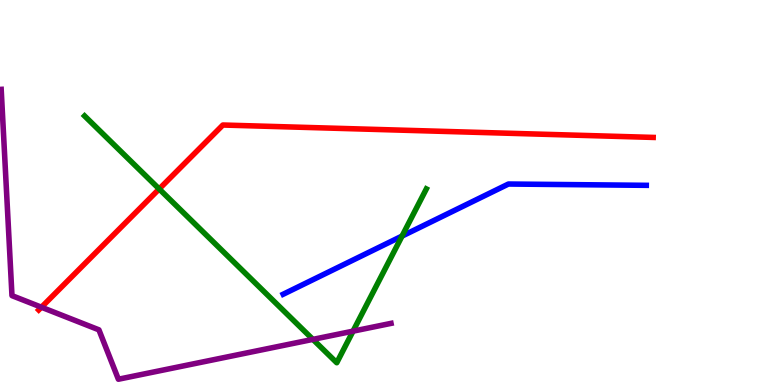[{'lines': ['blue', 'red'], 'intersections': []}, {'lines': ['green', 'red'], 'intersections': [{'x': 2.05, 'y': 5.09}]}, {'lines': ['purple', 'red'], 'intersections': [{'x': 0.535, 'y': 2.02}]}, {'lines': ['blue', 'green'], 'intersections': [{'x': 5.19, 'y': 3.87}]}, {'lines': ['blue', 'purple'], 'intersections': []}, {'lines': ['green', 'purple'], 'intersections': [{'x': 4.04, 'y': 1.18}, {'x': 4.56, 'y': 1.4}]}]